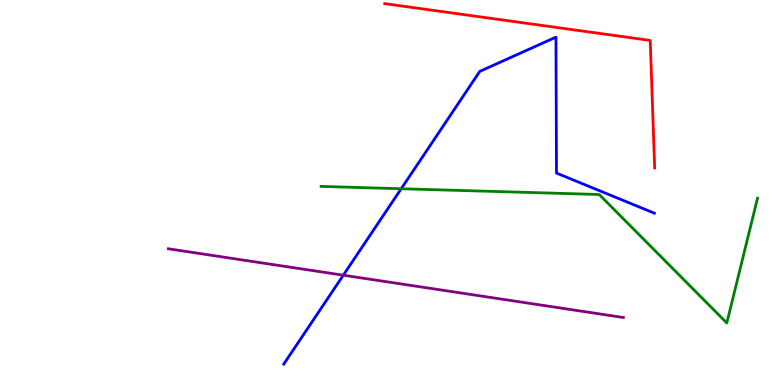[{'lines': ['blue', 'red'], 'intersections': []}, {'lines': ['green', 'red'], 'intersections': []}, {'lines': ['purple', 'red'], 'intersections': []}, {'lines': ['blue', 'green'], 'intersections': [{'x': 5.18, 'y': 5.1}]}, {'lines': ['blue', 'purple'], 'intersections': [{'x': 4.43, 'y': 2.85}]}, {'lines': ['green', 'purple'], 'intersections': []}]